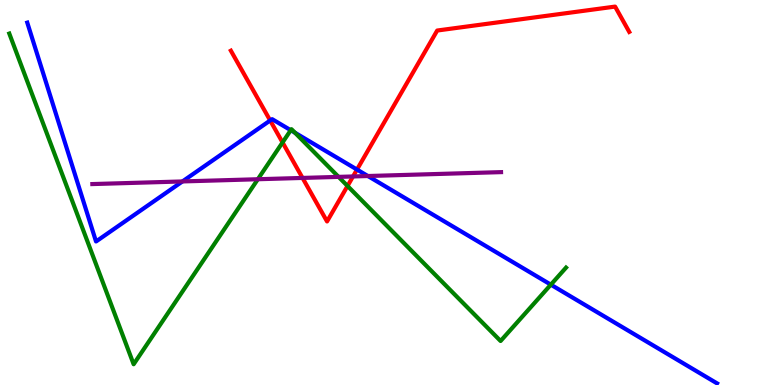[{'lines': ['blue', 'red'], 'intersections': [{'x': 3.49, 'y': 6.87}, {'x': 4.61, 'y': 5.6}]}, {'lines': ['green', 'red'], 'intersections': [{'x': 3.65, 'y': 6.3}, {'x': 4.48, 'y': 5.17}]}, {'lines': ['purple', 'red'], 'intersections': [{'x': 3.9, 'y': 5.38}, {'x': 4.55, 'y': 5.42}]}, {'lines': ['blue', 'green'], 'intersections': [{'x': 3.75, 'y': 6.62}, {'x': 3.81, 'y': 6.55}, {'x': 7.11, 'y': 2.61}]}, {'lines': ['blue', 'purple'], 'intersections': [{'x': 2.35, 'y': 5.29}, {'x': 4.75, 'y': 5.43}]}, {'lines': ['green', 'purple'], 'intersections': [{'x': 3.33, 'y': 5.34}, {'x': 4.37, 'y': 5.41}]}]